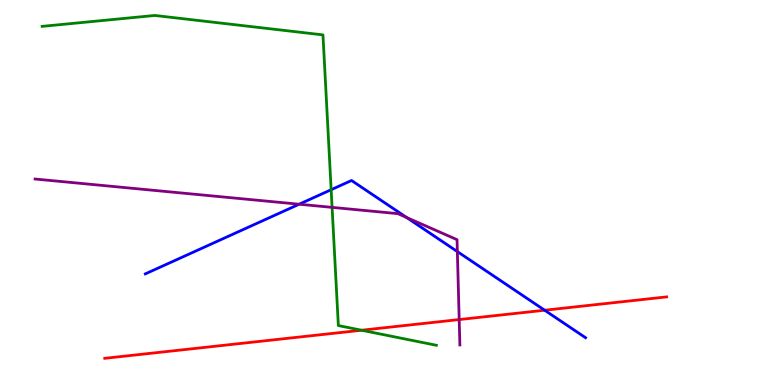[{'lines': ['blue', 'red'], 'intersections': [{'x': 7.03, 'y': 1.94}]}, {'lines': ['green', 'red'], 'intersections': [{'x': 4.67, 'y': 1.42}]}, {'lines': ['purple', 'red'], 'intersections': [{'x': 5.93, 'y': 1.7}]}, {'lines': ['blue', 'green'], 'intersections': [{'x': 4.27, 'y': 5.07}]}, {'lines': ['blue', 'purple'], 'intersections': [{'x': 3.86, 'y': 4.7}, {'x': 5.25, 'y': 4.35}, {'x': 5.9, 'y': 3.47}]}, {'lines': ['green', 'purple'], 'intersections': [{'x': 4.29, 'y': 4.61}]}]